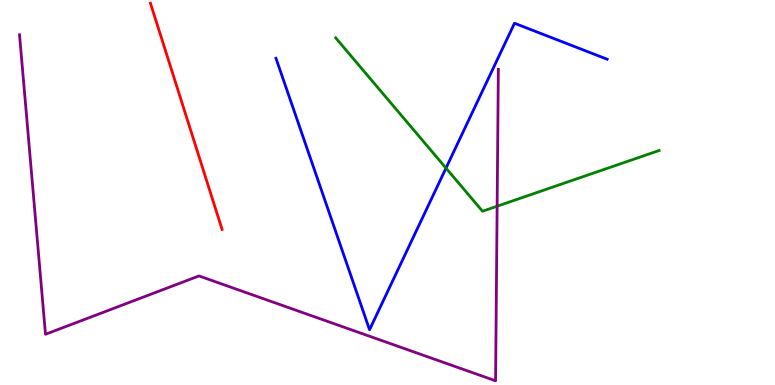[{'lines': ['blue', 'red'], 'intersections': []}, {'lines': ['green', 'red'], 'intersections': []}, {'lines': ['purple', 'red'], 'intersections': []}, {'lines': ['blue', 'green'], 'intersections': [{'x': 5.75, 'y': 5.63}]}, {'lines': ['blue', 'purple'], 'intersections': []}, {'lines': ['green', 'purple'], 'intersections': [{'x': 6.41, 'y': 4.64}]}]